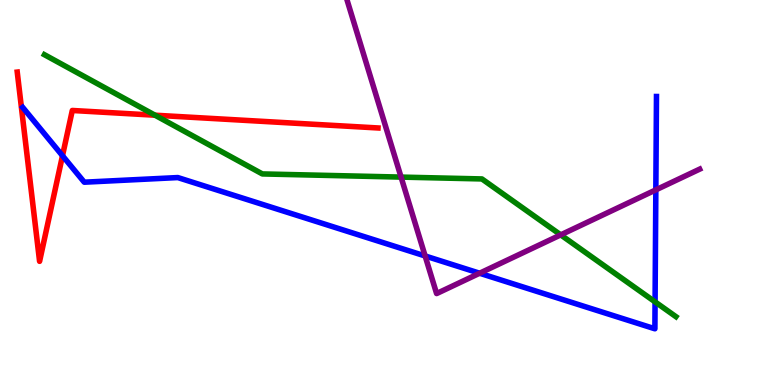[{'lines': ['blue', 'red'], 'intersections': [{'x': 0.806, 'y': 5.96}]}, {'lines': ['green', 'red'], 'intersections': [{'x': 2.0, 'y': 7.01}]}, {'lines': ['purple', 'red'], 'intersections': []}, {'lines': ['blue', 'green'], 'intersections': [{'x': 8.45, 'y': 2.16}]}, {'lines': ['blue', 'purple'], 'intersections': [{'x': 5.49, 'y': 3.35}, {'x': 6.19, 'y': 2.9}, {'x': 8.46, 'y': 5.07}]}, {'lines': ['green', 'purple'], 'intersections': [{'x': 5.18, 'y': 5.4}, {'x': 7.23, 'y': 3.9}]}]